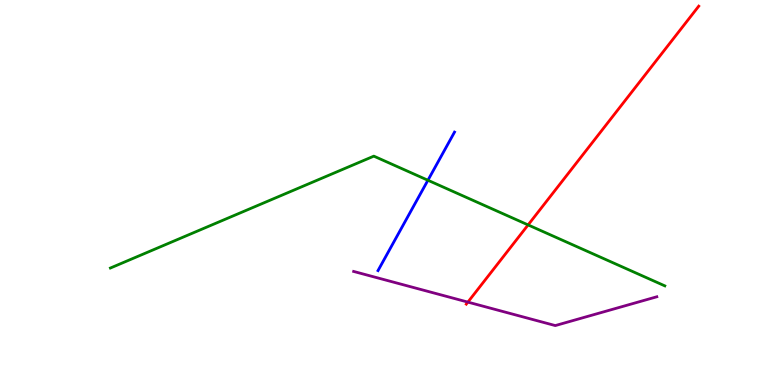[{'lines': ['blue', 'red'], 'intersections': []}, {'lines': ['green', 'red'], 'intersections': [{'x': 6.81, 'y': 4.16}]}, {'lines': ['purple', 'red'], 'intersections': [{'x': 6.04, 'y': 2.15}]}, {'lines': ['blue', 'green'], 'intersections': [{'x': 5.52, 'y': 5.32}]}, {'lines': ['blue', 'purple'], 'intersections': []}, {'lines': ['green', 'purple'], 'intersections': []}]